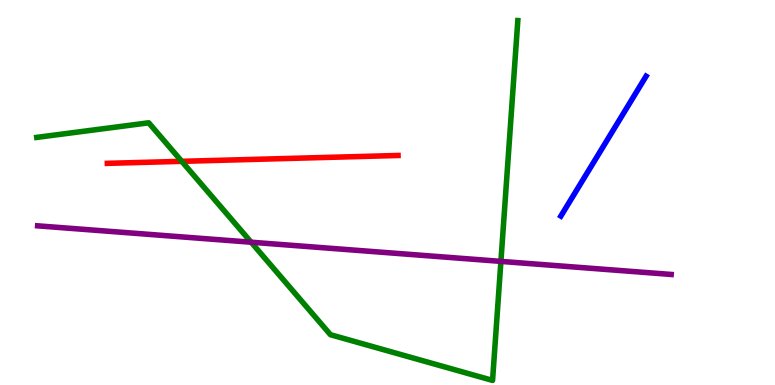[{'lines': ['blue', 'red'], 'intersections': []}, {'lines': ['green', 'red'], 'intersections': [{'x': 2.35, 'y': 5.81}]}, {'lines': ['purple', 'red'], 'intersections': []}, {'lines': ['blue', 'green'], 'intersections': []}, {'lines': ['blue', 'purple'], 'intersections': []}, {'lines': ['green', 'purple'], 'intersections': [{'x': 3.24, 'y': 3.71}, {'x': 6.46, 'y': 3.21}]}]